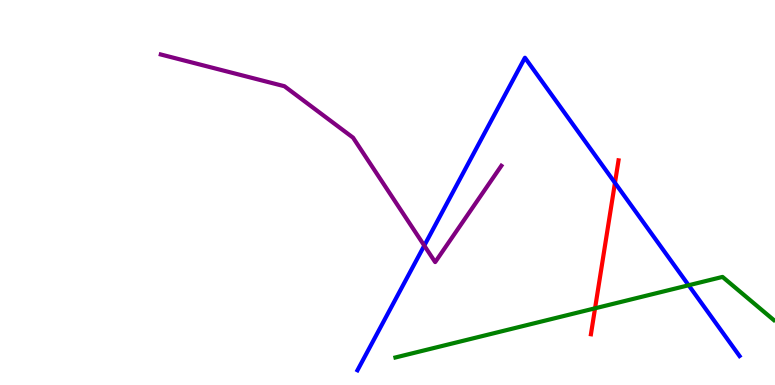[{'lines': ['blue', 'red'], 'intersections': [{'x': 7.93, 'y': 5.25}]}, {'lines': ['green', 'red'], 'intersections': [{'x': 7.68, 'y': 1.99}]}, {'lines': ['purple', 'red'], 'intersections': []}, {'lines': ['blue', 'green'], 'intersections': [{'x': 8.89, 'y': 2.59}]}, {'lines': ['blue', 'purple'], 'intersections': [{'x': 5.47, 'y': 3.62}]}, {'lines': ['green', 'purple'], 'intersections': []}]